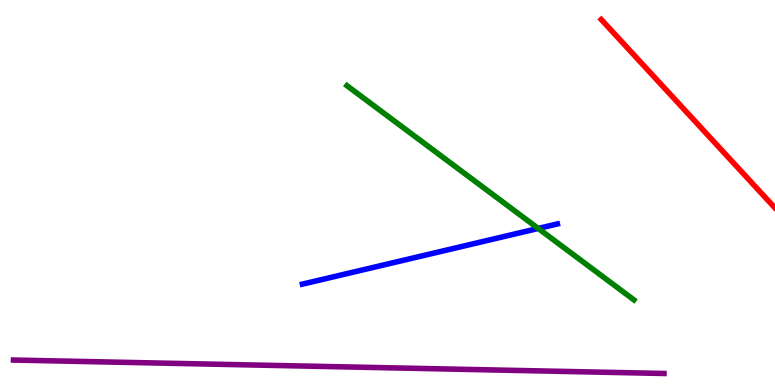[{'lines': ['blue', 'red'], 'intersections': []}, {'lines': ['green', 'red'], 'intersections': []}, {'lines': ['purple', 'red'], 'intersections': []}, {'lines': ['blue', 'green'], 'intersections': [{'x': 6.95, 'y': 4.07}]}, {'lines': ['blue', 'purple'], 'intersections': []}, {'lines': ['green', 'purple'], 'intersections': []}]